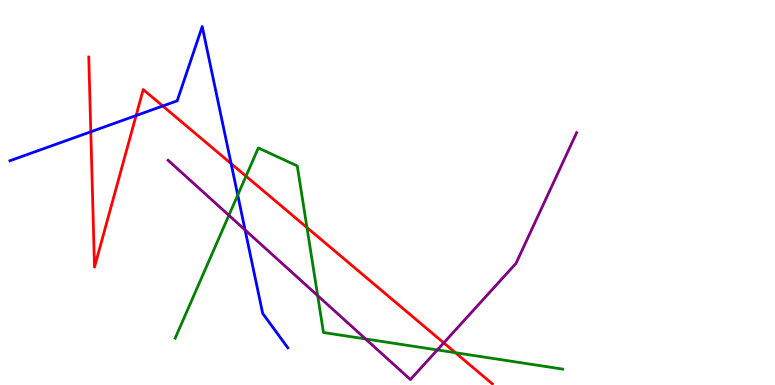[{'lines': ['blue', 'red'], 'intersections': [{'x': 1.17, 'y': 6.58}, {'x': 1.76, 'y': 7.0}, {'x': 2.1, 'y': 7.25}, {'x': 2.98, 'y': 5.75}]}, {'lines': ['green', 'red'], 'intersections': [{'x': 3.17, 'y': 5.42}, {'x': 3.96, 'y': 4.09}, {'x': 5.88, 'y': 0.839}]}, {'lines': ['purple', 'red'], 'intersections': [{'x': 5.73, 'y': 1.09}]}, {'lines': ['blue', 'green'], 'intersections': [{'x': 3.07, 'y': 4.93}]}, {'lines': ['blue', 'purple'], 'intersections': [{'x': 3.16, 'y': 4.03}]}, {'lines': ['green', 'purple'], 'intersections': [{'x': 2.95, 'y': 4.41}, {'x': 4.1, 'y': 2.32}, {'x': 4.72, 'y': 1.2}, {'x': 5.64, 'y': 0.911}]}]